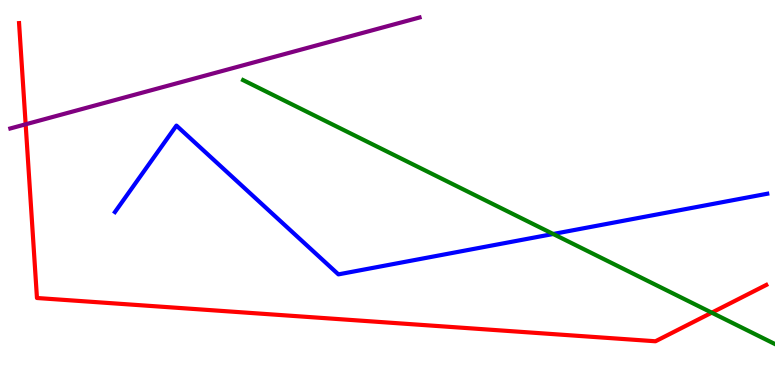[{'lines': ['blue', 'red'], 'intersections': []}, {'lines': ['green', 'red'], 'intersections': [{'x': 9.18, 'y': 1.88}]}, {'lines': ['purple', 'red'], 'intersections': [{'x': 0.331, 'y': 6.77}]}, {'lines': ['blue', 'green'], 'intersections': [{'x': 7.14, 'y': 3.92}]}, {'lines': ['blue', 'purple'], 'intersections': []}, {'lines': ['green', 'purple'], 'intersections': []}]